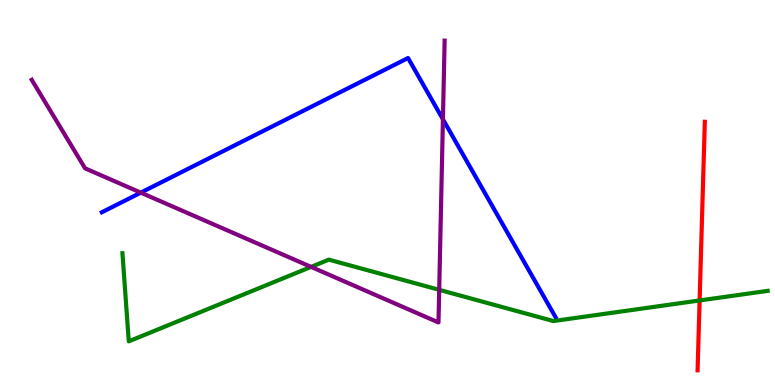[{'lines': ['blue', 'red'], 'intersections': []}, {'lines': ['green', 'red'], 'intersections': [{'x': 9.03, 'y': 2.2}]}, {'lines': ['purple', 'red'], 'intersections': []}, {'lines': ['blue', 'green'], 'intersections': []}, {'lines': ['blue', 'purple'], 'intersections': [{'x': 1.82, 'y': 5.0}, {'x': 5.72, 'y': 6.9}]}, {'lines': ['green', 'purple'], 'intersections': [{'x': 4.01, 'y': 3.07}, {'x': 5.67, 'y': 2.47}]}]